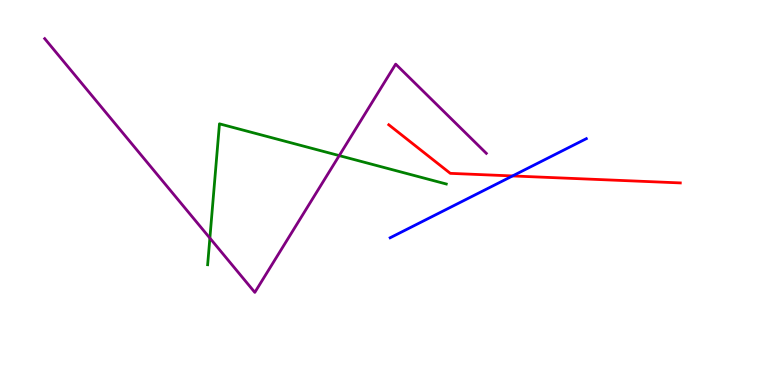[{'lines': ['blue', 'red'], 'intersections': [{'x': 6.61, 'y': 5.43}]}, {'lines': ['green', 'red'], 'intersections': []}, {'lines': ['purple', 'red'], 'intersections': []}, {'lines': ['blue', 'green'], 'intersections': []}, {'lines': ['blue', 'purple'], 'intersections': []}, {'lines': ['green', 'purple'], 'intersections': [{'x': 2.71, 'y': 3.82}, {'x': 4.38, 'y': 5.96}]}]